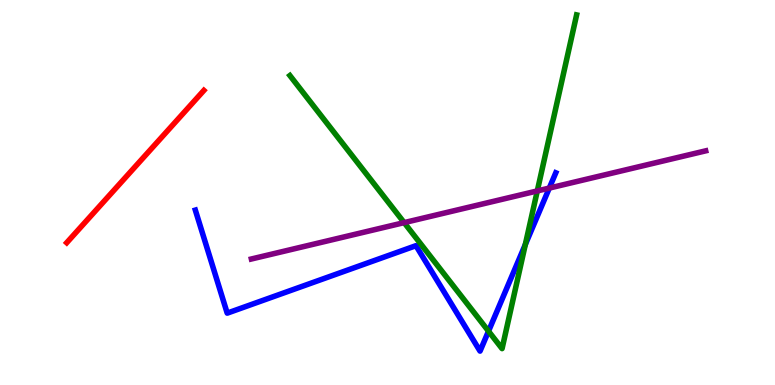[{'lines': ['blue', 'red'], 'intersections': []}, {'lines': ['green', 'red'], 'intersections': []}, {'lines': ['purple', 'red'], 'intersections': []}, {'lines': ['blue', 'green'], 'intersections': [{'x': 6.3, 'y': 1.4}, {'x': 6.78, 'y': 3.65}]}, {'lines': ['blue', 'purple'], 'intersections': [{'x': 7.09, 'y': 5.11}]}, {'lines': ['green', 'purple'], 'intersections': [{'x': 5.21, 'y': 4.22}, {'x': 6.93, 'y': 5.04}]}]